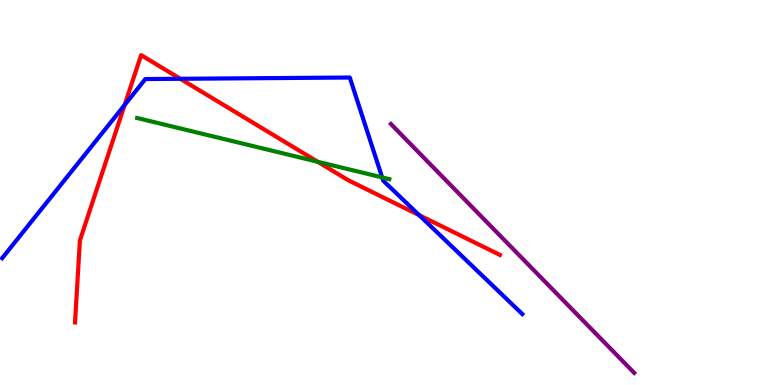[{'lines': ['blue', 'red'], 'intersections': [{'x': 1.61, 'y': 7.27}, {'x': 2.33, 'y': 7.95}, {'x': 5.41, 'y': 4.41}]}, {'lines': ['green', 'red'], 'intersections': [{'x': 4.1, 'y': 5.8}]}, {'lines': ['purple', 'red'], 'intersections': []}, {'lines': ['blue', 'green'], 'intersections': [{'x': 4.93, 'y': 5.39}]}, {'lines': ['blue', 'purple'], 'intersections': []}, {'lines': ['green', 'purple'], 'intersections': []}]